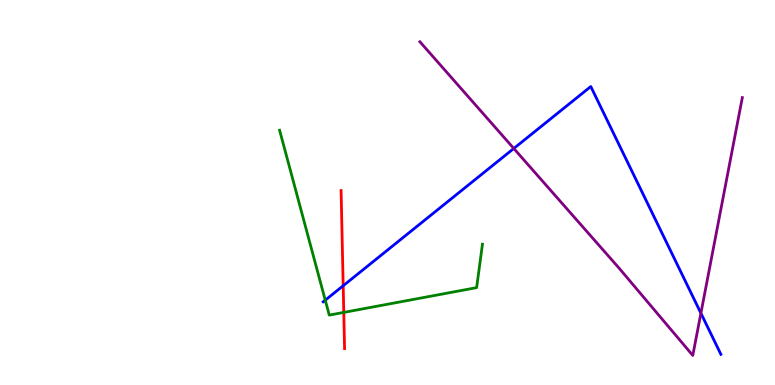[{'lines': ['blue', 'red'], 'intersections': [{'x': 4.43, 'y': 2.58}]}, {'lines': ['green', 'red'], 'intersections': [{'x': 4.44, 'y': 1.89}]}, {'lines': ['purple', 'red'], 'intersections': []}, {'lines': ['blue', 'green'], 'intersections': [{'x': 4.2, 'y': 2.2}]}, {'lines': ['blue', 'purple'], 'intersections': [{'x': 6.63, 'y': 6.14}, {'x': 9.04, 'y': 1.86}]}, {'lines': ['green', 'purple'], 'intersections': []}]